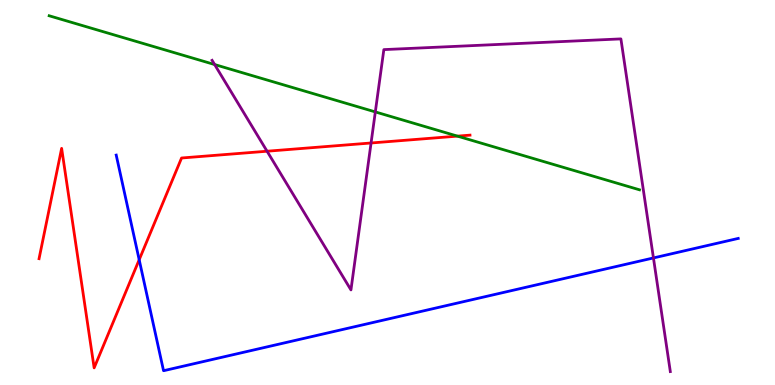[{'lines': ['blue', 'red'], 'intersections': [{'x': 1.8, 'y': 3.25}]}, {'lines': ['green', 'red'], 'intersections': [{'x': 5.9, 'y': 6.46}]}, {'lines': ['purple', 'red'], 'intersections': [{'x': 3.45, 'y': 6.07}, {'x': 4.79, 'y': 6.29}]}, {'lines': ['blue', 'green'], 'intersections': []}, {'lines': ['blue', 'purple'], 'intersections': [{'x': 8.43, 'y': 3.3}]}, {'lines': ['green', 'purple'], 'intersections': [{'x': 2.77, 'y': 8.32}, {'x': 4.84, 'y': 7.09}]}]